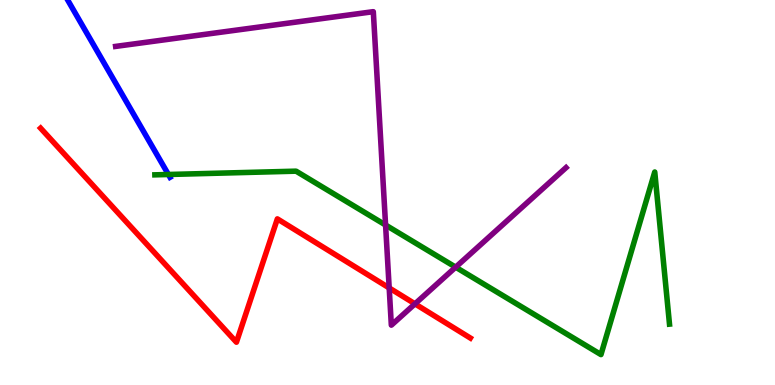[{'lines': ['blue', 'red'], 'intersections': []}, {'lines': ['green', 'red'], 'intersections': []}, {'lines': ['purple', 'red'], 'intersections': [{'x': 5.02, 'y': 2.52}, {'x': 5.35, 'y': 2.11}]}, {'lines': ['blue', 'green'], 'intersections': [{'x': 2.17, 'y': 5.47}]}, {'lines': ['blue', 'purple'], 'intersections': []}, {'lines': ['green', 'purple'], 'intersections': [{'x': 4.98, 'y': 4.16}, {'x': 5.88, 'y': 3.06}]}]